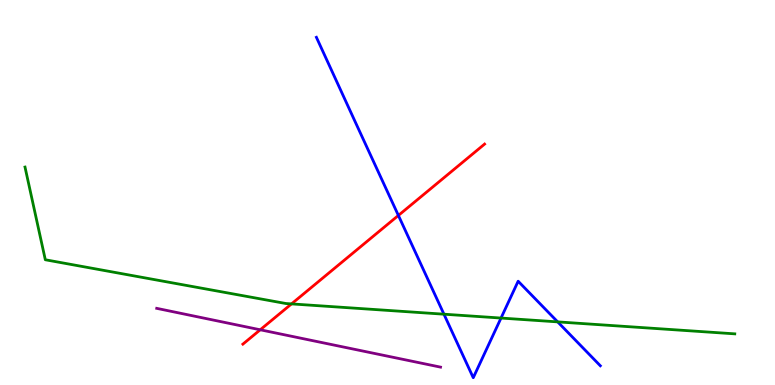[{'lines': ['blue', 'red'], 'intersections': [{'x': 5.14, 'y': 4.4}]}, {'lines': ['green', 'red'], 'intersections': [{'x': 3.76, 'y': 2.11}]}, {'lines': ['purple', 'red'], 'intersections': [{'x': 3.36, 'y': 1.43}]}, {'lines': ['blue', 'green'], 'intersections': [{'x': 5.73, 'y': 1.84}, {'x': 6.46, 'y': 1.74}, {'x': 7.2, 'y': 1.64}]}, {'lines': ['blue', 'purple'], 'intersections': []}, {'lines': ['green', 'purple'], 'intersections': []}]